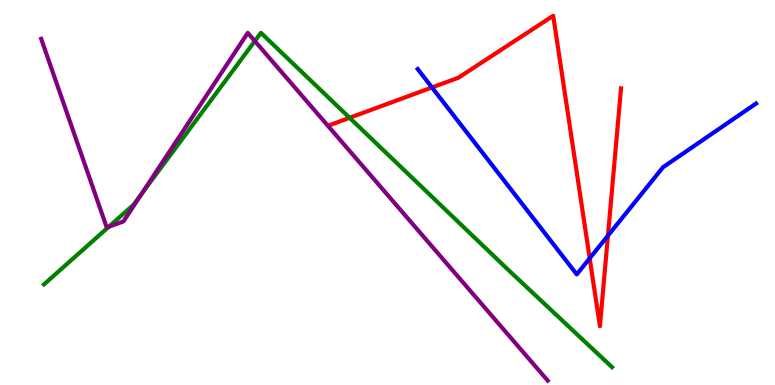[{'lines': ['blue', 'red'], 'intersections': [{'x': 5.57, 'y': 7.73}, {'x': 7.61, 'y': 3.29}, {'x': 7.84, 'y': 3.88}]}, {'lines': ['green', 'red'], 'intersections': [{'x': 4.51, 'y': 6.94}]}, {'lines': ['purple', 'red'], 'intersections': []}, {'lines': ['blue', 'green'], 'intersections': []}, {'lines': ['blue', 'purple'], 'intersections': []}, {'lines': ['green', 'purple'], 'intersections': [{'x': 1.4, 'y': 4.11}, {'x': 1.83, 'y': 4.97}, {'x': 3.29, 'y': 8.93}]}]